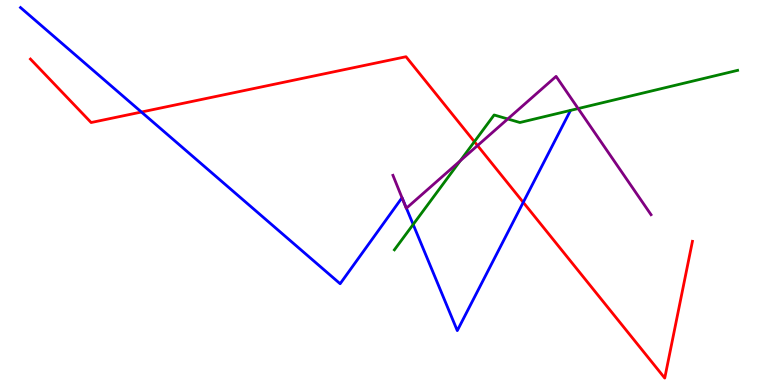[{'lines': ['blue', 'red'], 'intersections': [{'x': 1.82, 'y': 7.09}, {'x': 6.75, 'y': 4.74}]}, {'lines': ['green', 'red'], 'intersections': [{'x': 6.12, 'y': 6.32}]}, {'lines': ['purple', 'red'], 'intersections': [{'x': 6.16, 'y': 6.22}]}, {'lines': ['blue', 'green'], 'intersections': [{'x': 5.33, 'y': 4.17}]}, {'lines': ['blue', 'purple'], 'intersections': [{'x': 5.19, 'y': 4.86}, {'x': 5.24, 'y': 4.59}]}, {'lines': ['green', 'purple'], 'intersections': [{'x': 5.94, 'y': 5.82}, {'x': 6.55, 'y': 6.91}, {'x': 7.46, 'y': 7.18}]}]